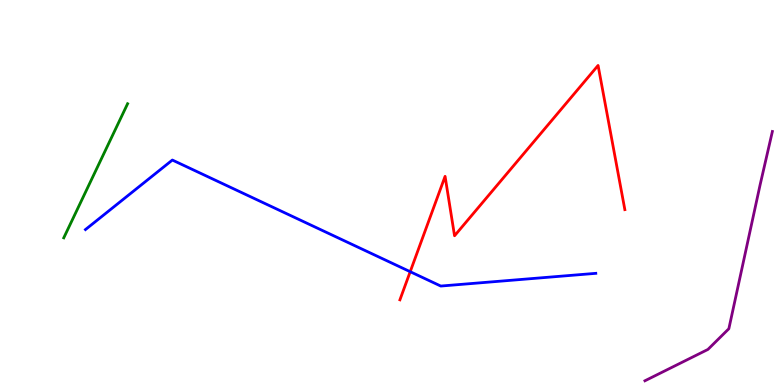[{'lines': ['blue', 'red'], 'intersections': [{'x': 5.29, 'y': 2.94}]}, {'lines': ['green', 'red'], 'intersections': []}, {'lines': ['purple', 'red'], 'intersections': []}, {'lines': ['blue', 'green'], 'intersections': []}, {'lines': ['blue', 'purple'], 'intersections': []}, {'lines': ['green', 'purple'], 'intersections': []}]